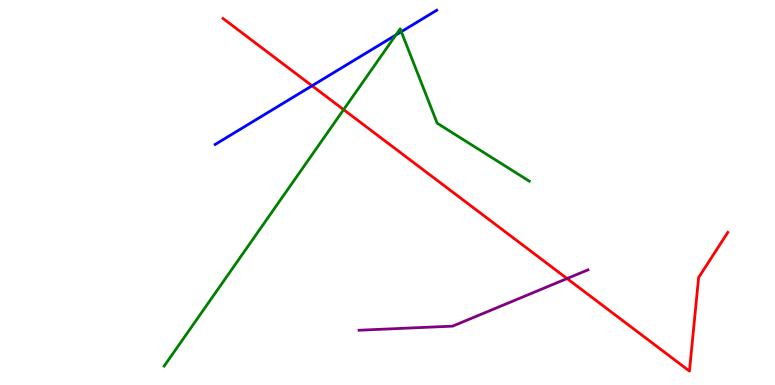[{'lines': ['blue', 'red'], 'intersections': [{'x': 4.03, 'y': 7.77}]}, {'lines': ['green', 'red'], 'intersections': [{'x': 4.43, 'y': 7.15}]}, {'lines': ['purple', 'red'], 'intersections': [{'x': 7.32, 'y': 2.76}]}, {'lines': ['blue', 'green'], 'intersections': [{'x': 5.11, 'y': 9.09}, {'x': 5.18, 'y': 9.18}]}, {'lines': ['blue', 'purple'], 'intersections': []}, {'lines': ['green', 'purple'], 'intersections': []}]